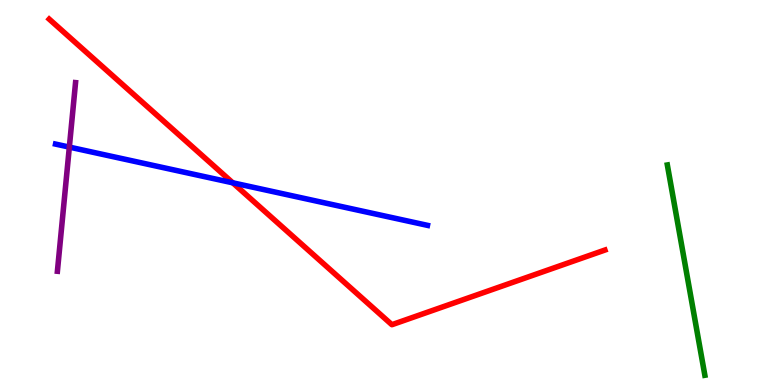[{'lines': ['blue', 'red'], 'intersections': [{'x': 3.0, 'y': 5.25}]}, {'lines': ['green', 'red'], 'intersections': []}, {'lines': ['purple', 'red'], 'intersections': []}, {'lines': ['blue', 'green'], 'intersections': []}, {'lines': ['blue', 'purple'], 'intersections': [{'x': 0.895, 'y': 6.18}]}, {'lines': ['green', 'purple'], 'intersections': []}]